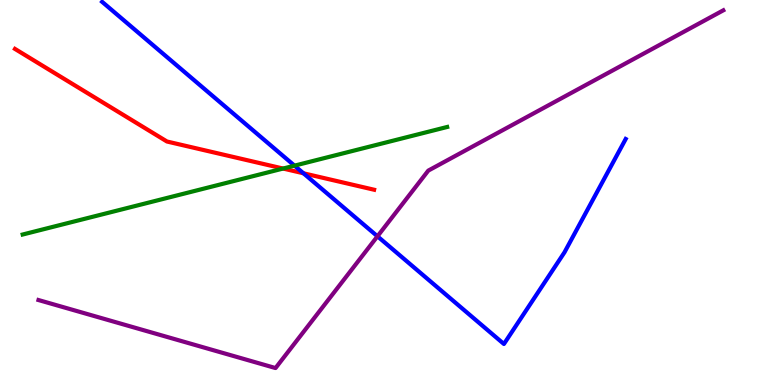[{'lines': ['blue', 'red'], 'intersections': [{'x': 3.92, 'y': 5.5}]}, {'lines': ['green', 'red'], 'intersections': [{'x': 3.65, 'y': 5.62}]}, {'lines': ['purple', 'red'], 'intersections': []}, {'lines': ['blue', 'green'], 'intersections': [{'x': 3.8, 'y': 5.7}]}, {'lines': ['blue', 'purple'], 'intersections': [{'x': 4.87, 'y': 3.86}]}, {'lines': ['green', 'purple'], 'intersections': []}]